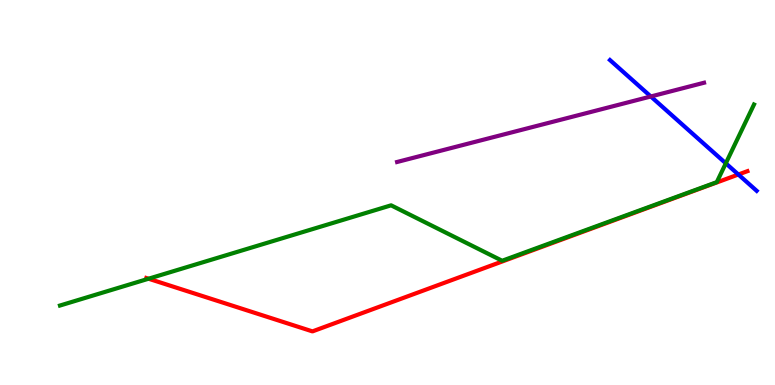[{'lines': ['blue', 'red'], 'intersections': [{'x': 9.53, 'y': 5.47}]}, {'lines': ['green', 'red'], 'intersections': [{'x': 1.92, 'y': 2.76}]}, {'lines': ['purple', 'red'], 'intersections': []}, {'lines': ['blue', 'green'], 'intersections': [{'x': 9.37, 'y': 5.76}]}, {'lines': ['blue', 'purple'], 'intersections': [{'x': 8.4, 'y': 7.49}]}, {'lines': ['green', 'purple'], 'intersections': []}]